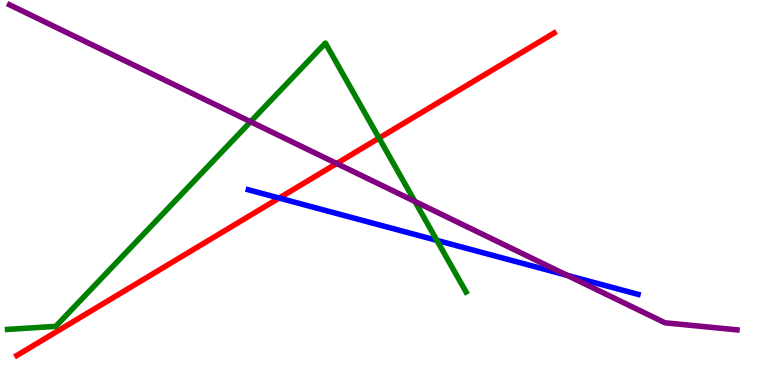[{'lines': ['blue', 'red'], 'intersections': [{'x': 3.6, 'y': 4.86}]}, {'lines': ['green', 'red'], 'intersections': [{'x': 4.89, 'y': 6.41}]}, {'lines': ['purple', 'red'], 'intersections': [{'x': 4.34, 'y': 5.75}]}, {'lines': ['blue', 'green'], 'intersections': [{'x': 5.64, 'y': 3.76}]}, {'lines': ['blue', 'purple'], 'intersections': [{'x': 7.32, 'y': 2.85}]}, {'lines': ['green', 'purple'], 'intersections': [{'x': 3.23, 'y': 6.84}, {'x': 5.35, 'y': 4.77}]}]